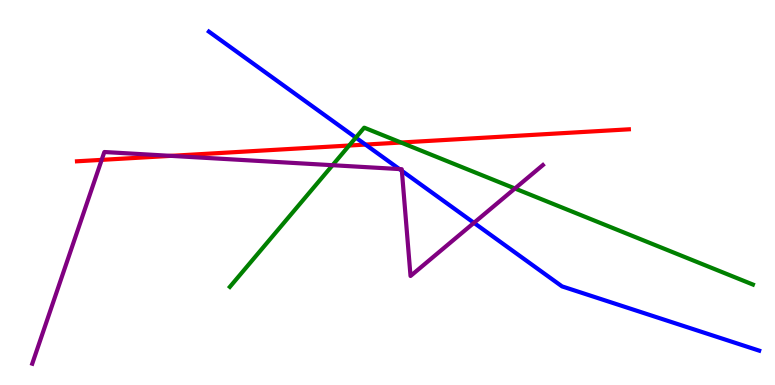[{'lines': ['blue', 'red'], 'intersections': [{'x': 4.72, 'y': 6.24}]}, {'lines': ['green', 'red'], 'intersections': [{'x': 4.51, 'y': 6.22}, {'x': 5.17, 'y': 6.3}]}, {'lines': ['purple', 'red'], 'intersections': [{'x': 1.31, 'y': 5.85}, {'x': 2.2, 'y': 5.95}]}, {'lines': ['blue', 'green'], 'intersections': [{'x': 4.59, 'y': 6.43}]}, {'lines': ['blue', 'purple'], 'intersections': [{'x': 5.15, 'y': 5.61}, {'x': 5.19, 'y': 5.56}, {'x': 6.12, 'y': 4.21}]}, {'lines': ['green', 'purple'], 'intersections': [{'x': 4.29, 'y': 5.71}, {'x': 6.64, 'y': 5.1}]}]